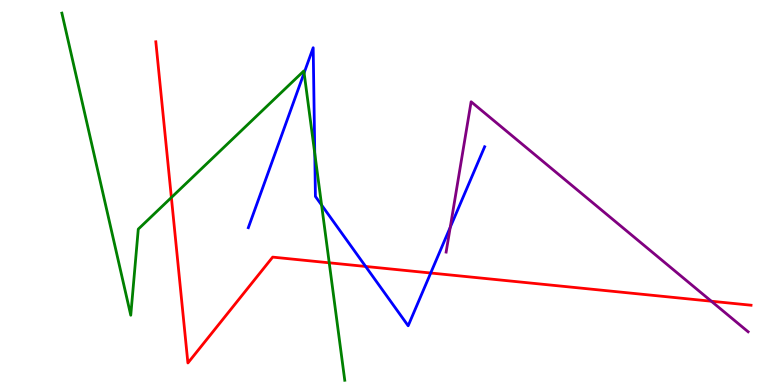[{'lines': ['blue', 'red'], 'intersections': [{'x': 4.72, 'y': 3.08}, {'x': 5.56, 'y': 2.91}]}, {'lines': ['green', 'red'], 'intersections': [{'x': 2.21, 'y': 4.87}, {'x': 4.25, 'y': 3.17}]}, {'lines': ['purple', 'red'], 'intersections': [{'x': 9.18, 'y': 2.18}]}, {'lines': ['blue', 'green'], 'intersections': [{'x': 3.92, 'y': 8.11}, {'x': 4.06, 'y': 6.01}, {'x': 4.15, 'y': 4.67}]}, {'lines': ['blue', 'purple'], 'intersections': [{'x': 5.81, 'y': 4.1}]}, {'lines': ['green', 'purple'], 'intersections': []}]